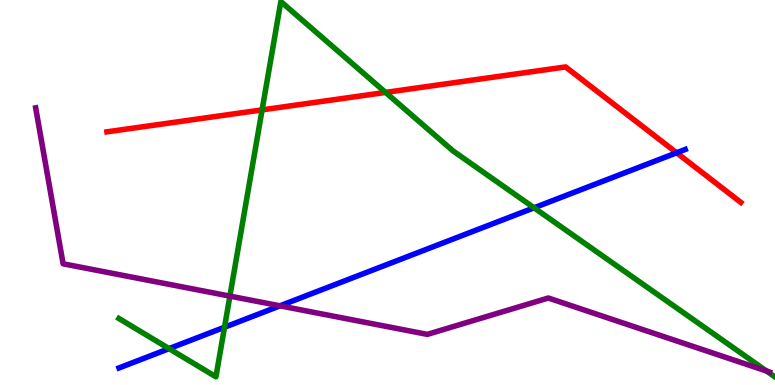[{'lines': ['blue', 'red'], 'intersections': [{'x': 8.73, 'y': 6.03}]}, {'lines': ['green', 'red'], 'intersections': [{'x': 3.38, 'y': 7.15}, {'x': 4.98, 'y': 7.6}]}, {'lines': ['purple', 'red'], 'intersections': []}, {'lines': ['blue', 'green'], 'intersections': [{'x': 2.18, 'y': 0.945}, {'x': 2.9, 'y': 1.5}, {'x': 6.89, 'y': 4.6}]}, {'lines': ['blue', 'purple'], 'intersections': [{'x': 3.61, 'y': 2.06}]}, {'lines': ['green', 'purple'], 'intersections': [{'x': 2.97, 'y': 2.31}, {'x': 9.89, 'y': 0.364}]}]